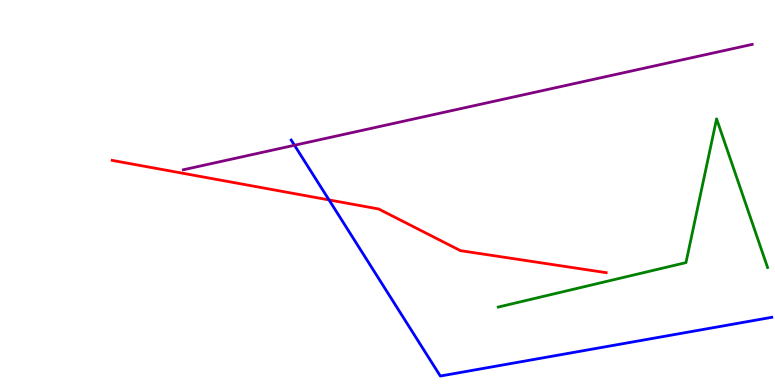[{'lines': ['blue', 'red'], 'intersections': [{'x': 4.25, 'y': 4.81}]}, {'lines': ['green', 'red'], 'intersections': []}, {'lines': ['purple', 'red'], 'intersections': []}, {'lines': ['blue', 'green'], 'intersections': []}, {'lines': ['blue', 'purple'], 'intersections': [{'x': 3.8, 'y': 6.23}]}, {'lines': ['green', 'purple'], 'intersections': []}]